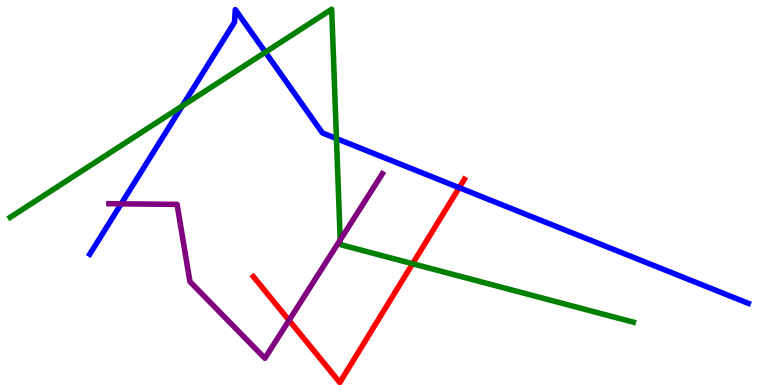[{'lines': ['blue', 'red'], 'intersections': [{'x': 5.93, 'y': 5.13}]}, {'lines': ['green', 'red'], 'intersections': [{'x': 5.32, 'y': 3.15}]}, {'lines': ['purple', 'red'], 'intersections': [{'x': 3.73, 'y': 1.68}]}, {'lines': ['blue', 'green'], 'intersections': [{'x': 2.35, 'y': 7.25}, {'x': 3.42, 'y': 8.64}, {'x': 4.34, 'y': 6.4}]}, {'lines': ['blue', 'purple'], 'intersections': [{'x': 1.56, 'y': 4.71}]}, {'lines': ['green', 'purple'], 'intersections': [{'x': 4.39, 'y': 3.77}]}]